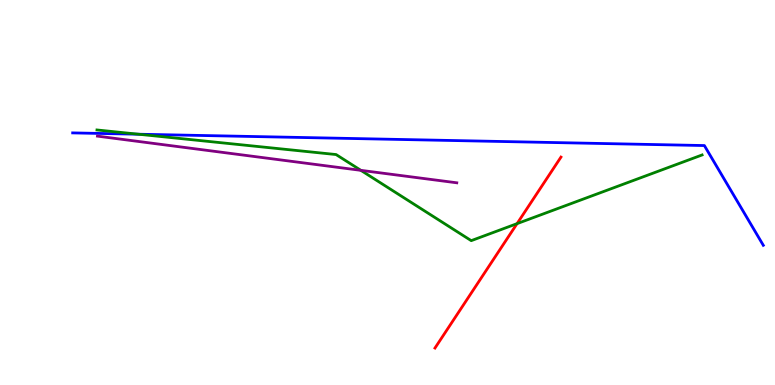[{'lines': ['blue', 'red'], 'intersections': []}, {'lines': ['green', 'red'], 'intersections': [{'x': 6.67, 'y': 4.19}]}, {'lines': ['purple', 'red'], 'intersections': []}, {'lines': ['blue', 'green'], 'intersections': [{'x': 1.79, 'y': 6.51}]}, {'lines': ['blue', 'purple'], 'intersections': []}, {'lines': ['green', 'purple'], 'intersections': [{'x': 4.66, 'y': 5.58}]}]